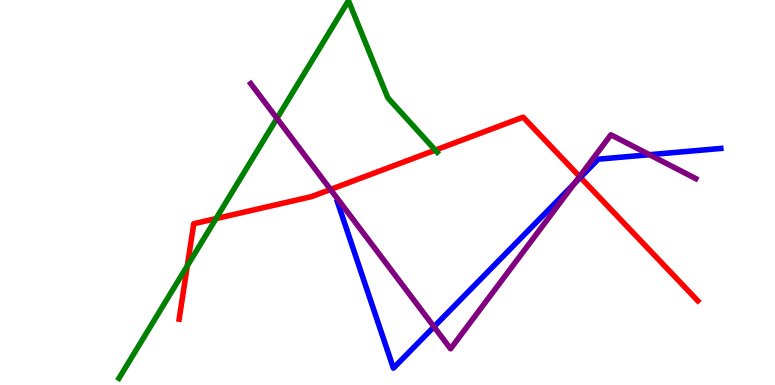[{'lines': ['blue', 'red'], 'intersections': [{'x': 7.49, 'y': 5.39}]}, {'lines': ['green', 'red'], 'intersections': [{'x': 2.42, 'y': 3.09}, {'x': 2.79, 'y': 4.32}, {'x': 5.62, 'y': 6.1}]}, {'lines': ['purple', 'red'], 'intersections': [{'x': 4.26, 'y': 5.08}, {'x': 7.48, 'y': 5.41}]}, {'lines': ['blue', 'green'], 'intersections': []}, {'lines': ['blue', 'purple'], 'intersections': [{'x': 5.6, 'y': 1.51}, {'x': 7.41, 'y': 5.23}, {'x': 8.38, 'y': 5.98}]}, {'lines': ['green', 'purple'], 'intersections': [{'x': 3.57, 'y': 6.93}]}]